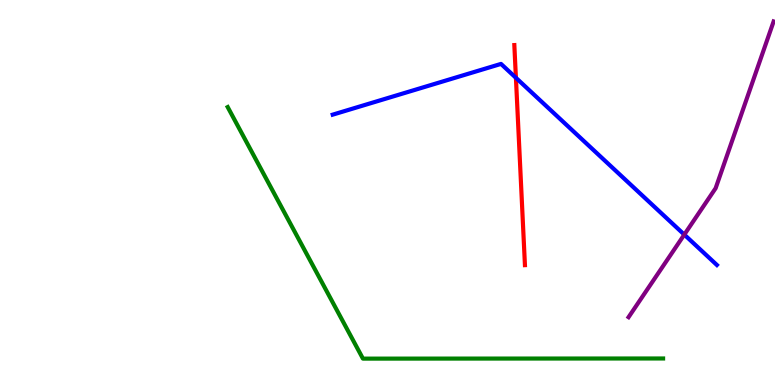[{'lines': ['blue', 'red'], 'intersections': [{'x': 6.66, 'y': 7.98}]}, {'lines': ['green', 'red'], 'intersections': []}, {'lines': ['purple', 'red'], 'intersections': []}, {'lines': ['blue', 'green'], 'intersections': []}, {'lines': ['blue', 'purple'], 'intersections': [{'x': 8.83, 'y': 3.91}]}, {'lines': ['green', 'purple'], 'intersections': []}]